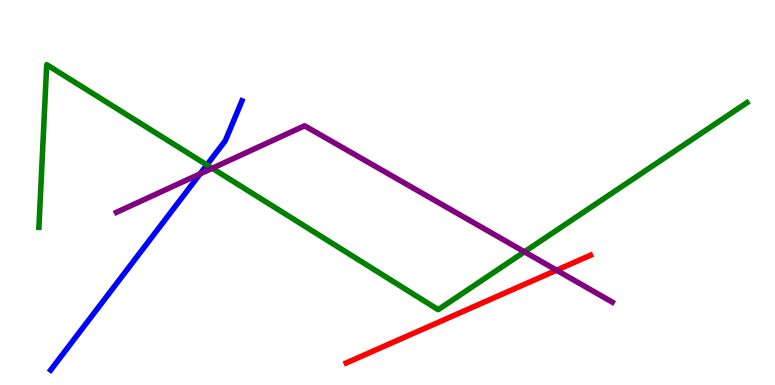[{'lines': ['blue', 'red'], 'intersections': []}, {'lines': ['green', 'red'], 'intersections': []}, {'lines': ['purple', 'red'], 'intersections': [{'x': 7.18, 'y': 2.98}]}, {'lines': ['blue', 'green'], 'intersections': [{'x': 2.67, 'y': 5.72}]}, {'lines': ['blue', 'purple'], 'intersections': [{'x': 2.58, 'y': 5.48}]}, {'lines': ['green', 'purple'], 'intersections': [{'x': 2.74, 'y': 5.63}, {'x': 6.77, 'y': 3.46}]}]